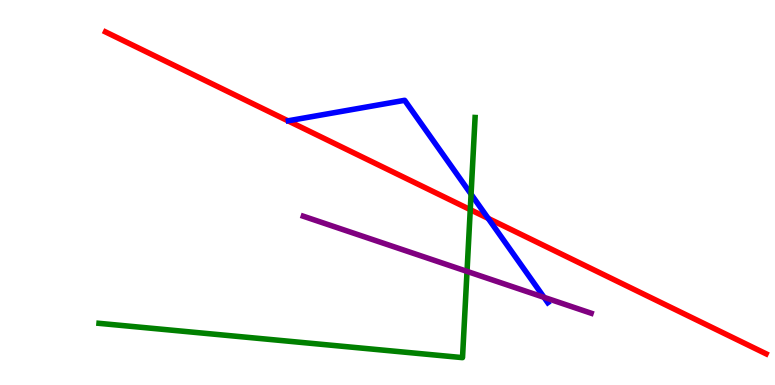[{'lines': ['blue', 'red'], 'intersections': [{'x': 6.3, 'y': 4.33}]}, {'lines': ['green', 'red'], 'intersections': [{'x': 6.07, 'y': 4.55}]}, {'lines': ['purple', 'red'], 'intersections': []}, {'lines': ['blue', 'green'], 'intersections': [{'x': 6.08, 'y': 4.96}]}, {'lines': ['blue', 'purple'], 'intersections': [{'x': 7.02, 'y': 2.28}]}, {'lines': ['green', 'purple'], 'intersections': [{'x': 6.03, 'y': 2.95}]}]